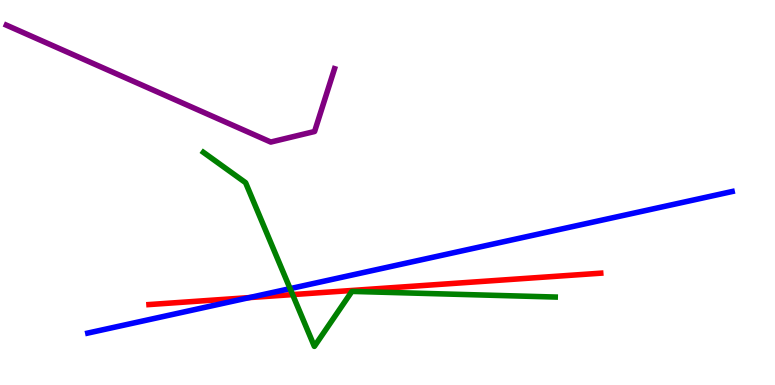[{'lines': ['blue', 'red'], 'intersections': [{'x': 3.22, 'y': 2.27}]}, {'lines': ['green', 'red'], 'intersections': [{'x': 3.78, 'y': 2.35}]}, {'lines': ['purple', 'red'], 'intersections': []}, {'lines': ['blue', 'green'], 'intersections': [{'x': 3.74, 'y': 2.5}]}, {'lines': ['blue', 'purple'], 'intersections': []}, {'lines': ['green', 'purple'], 'intersections': []}]